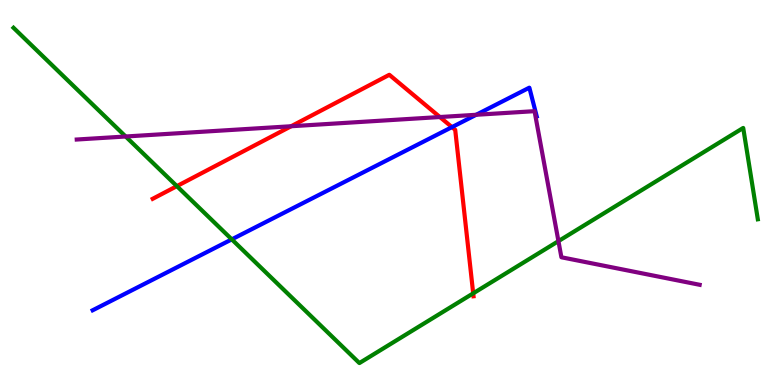[{'lines': ['blue', 'red'], 'intersections': [{'x': 5.83, 'y': 6.7}]}, {'lines': ['green', 'red'], 'intersections': [{'x': 2.28, 'y': 5.17}, {'x': 6.11, 'y': 2.38}]}, {'lines': ['purple', 'red'], 'intersections': [{'x': 3.76, 'y': 6.72}, {'x': 5.68, 'y': 6.96}]}, {'lines': ['blue', 'green'], 'intersections': [{'x': 2.99, 'y': 3.78}]}, {'lines': ['blue', 'purple'], 'intersections': [{'x': 6.14, 'y': 7.02}]}, {'lines': ['green', 'purple'], 'intersections': [{'x': 1.62, 'y': 6.45}, {'x': 7.21, 'y': 3.74}]}]